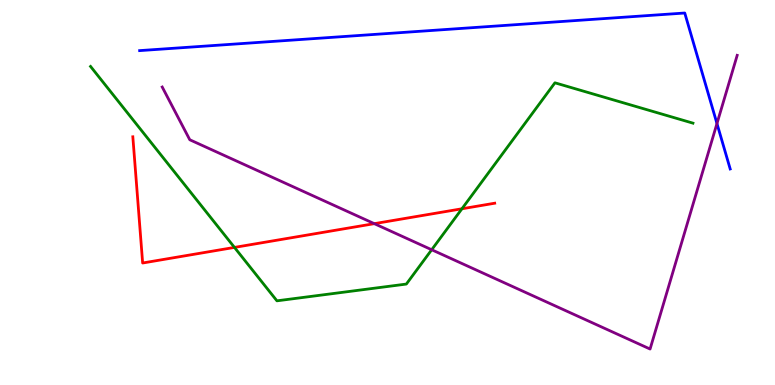[{'lines': ['blue', 'red'], 'intersections': []}, {'lines': ['green', 'red'], 'intersections': [{'x': 3.03, 'y': 3.57}, {'x': 5.96, 'y': 4.58}]}, {'lines': ['purple', 'red'], 'intersections': [{'x': 4.83, 'y': 4.19}]}, {'lines': ['blue', 'green'], 'intersections': []}, {'lines': ['blue', 'purple'], 'intersections': [{'x': 9.25, 'y': 6.79}]}, {'lines': ['green', 'purple'], 'intersections': [{'x': 5.57, 'y': 3.51}]}]